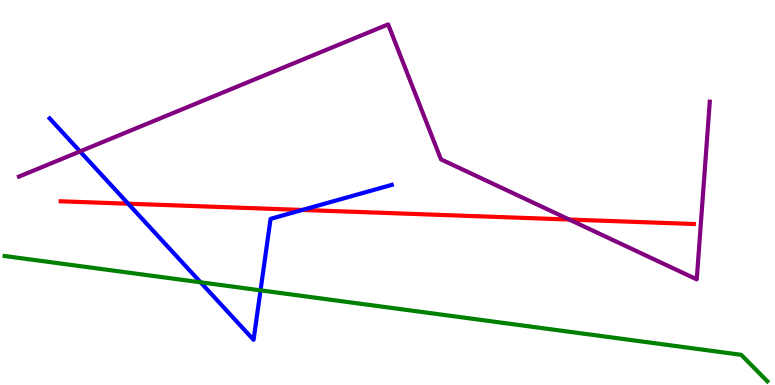[{'lines': ['blue', 'red'], 'intersections': [{'x': 1.65, 'y': 4.71}, {'x': 3.9, 'y': 4.55}]}, {'lines': ['green', 'red'], 'intersections': []}, {'lines': ['purple', 'red'], 'intersections': [{'x': 7.34, 'y': 4.3}]}, {'lines': ['blue', 'green'], 'intersections': [{'x': 2.59, 'y': 2.67}, {'x': 3.36, 'y': 2.46}]}, {'lines': ['blue', 'purple'], 'intersections': [{'x': 1.03, 'y': 6.07}]}, {'lines': ['green', 'purple'], 'intersections': []}]